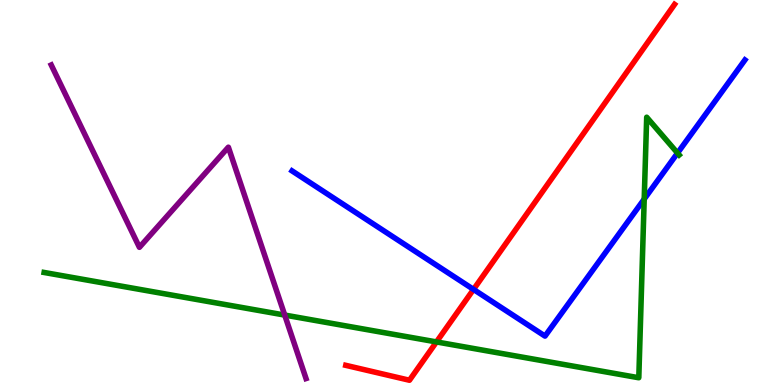[{'lines': ['blue', 'red'], 'intersections': [{'x': 6.11, 'y': 2.48}]}, {'lines': ['green', 'red'], 'intersections': [{'x': 5.63, 'y': 1.12}]}, {'lines': ['purple', 'red'], 'intersections': []}, {'lines': ['blue', 'green'], 'intersections': [{'x': 8.31, 'y': 4.83}, {'x': 8.74, 'y': 6.02}]}, {'lines': ['blue', 'purple'], 'intersections': []}, {'lines': ['green', 'purple'], 'intersections': [{'x': 3.67, 'y': 1.82}]}]